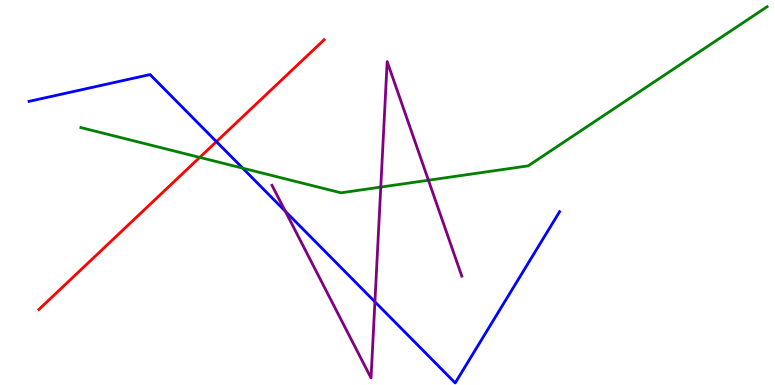[{'lines': ['blue', 'red'], 'intersections': [{'x': 2.79, 'y': 6.32}]}, {'lines': ['green', 'red'], 'intersections': [{'x': 2.58, 'y': 5.91}]}, {'lines': ['purple', 'red'], 'intersections': []}, {'lines': ['blue', 'green'], 'intersections': [{'x': 3.13, 'y': 5.63}]}, {'lines': ['blue', 'purple'], 'intersections': [{'x': 3.68, 'y': 4.51}, {'x': 4.84, 'y': 2.16}]}, {'lines': ['green', 'purple'], 'intersections': [{'x': 4.91, 'y': 5.14}, {'x': 5.53, 'y': 5.32}]}]